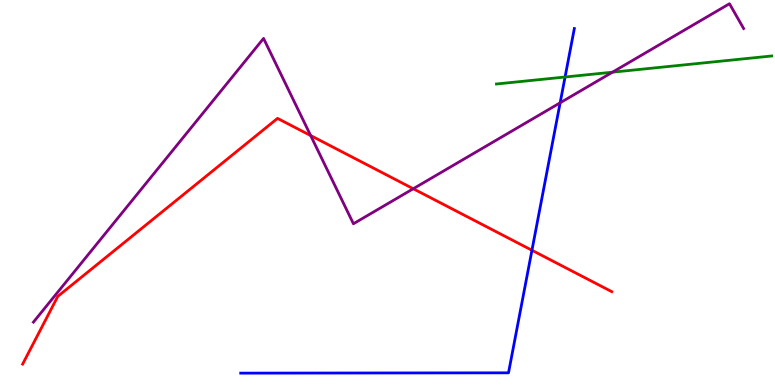[{'lines': ['blue', 'red'], 'intersections': [{'x': 6.86, 'y': 3.5}]}, {'lines': ['green', 'red'], 'intersections': []}, {'lines': ['purple', 'red'], 'intersections': [{'x': 4.01, 'y': 6.48}, {'x': 5.33, 'y': 5.1}]}, {'lines': ['blue', 'green'], 'intersections': [{'x': 7.29, 'y': 8.0}]}, {'lines': ['blue', 'purple'], 'intersections': [{'x': 7.23, 'y': 7.33}]}, {'lines': ['green', 'purple'], 'intersections': [{'x': 7.9, 'y': 8.13}]}]